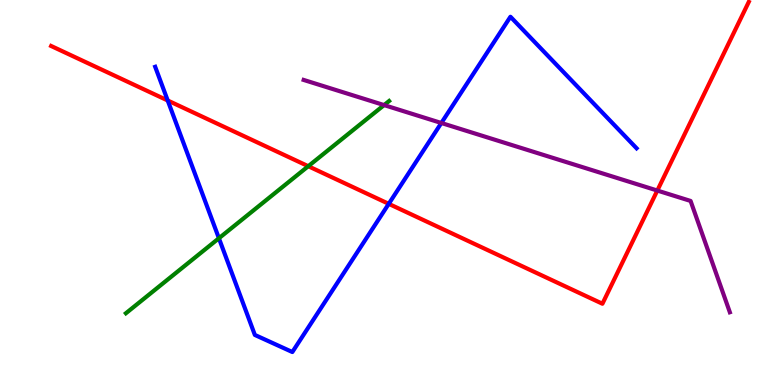[{'lines': ['blue', 'red'], 'intersections': [{'x': 2.16, 'y': 7.39}, {'x': 5.02, 'y': 4.71}]}, {'lines': ['green', 'red'], 'intersections': [{'x': 3.98, 'y': 5.68}]}, {'lines': ['purple', 'red'], 'intersections': [{'x': 8.48, 'y': 5.05}]}, {'lines': ['blue', 'green'], 'intersections': [{'x': 2.82, 'y': 3.81}]}, {'lines': ['blue', 'purple'], 'intersections': [{'x': 5.69, 'y': 6.81}]}, {'lines': ['green', 'purple'], 'intersections': [{'x': 4.96, 'y': 7.27}]}]